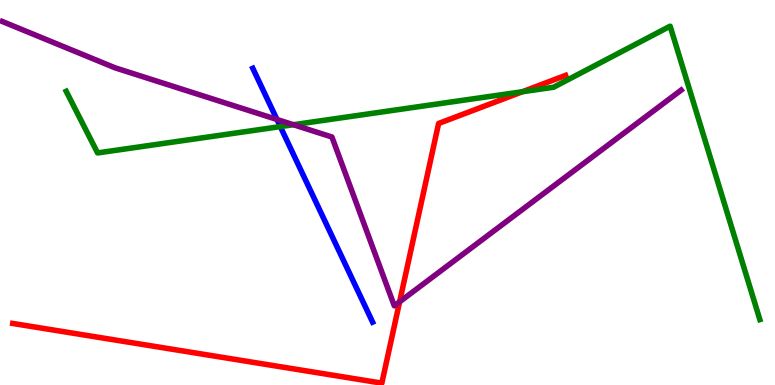[{'lines': ['blue', 'red'], 'intersections': []}, {'lines': ['green', 'red'], 'intersections': [{'x': 6.74, 'y': 7.62}]}, {'lines': ['purple', 'red'], 'intersections': [{'x': 5.16, 'y': 2.16}]}, {'lines': ['blue', 'green'], 'intersections': [{'x': 3.62, 'y': 6.71}]}, {'lines': ['blue', 'purple'], 'intersections': [{'x': 3.57, 'y': 6.9}]}, {'lines': ['green', 'purple'], 'intersections': [{'x': 3.79, 'y': 6.76}]}]